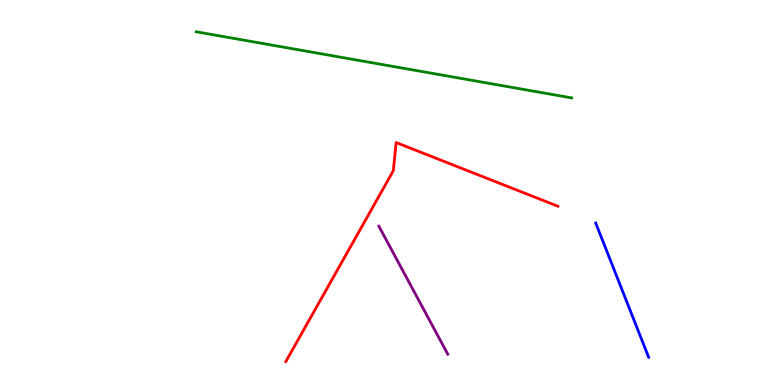[{'lines': ['blue', 'red'], 'intersections': []}, {'lines': ['green', 'red'], 'intersections': []}, {'lines': ['purple', 'red'], 'intersections': []}, {'lines': ['blue', 'green'], 'intersections': []}, {'lines': ['blue', 'purple'], 'intersections': []}, {'lines': ['green', 'purple'], 'intersections': []}]